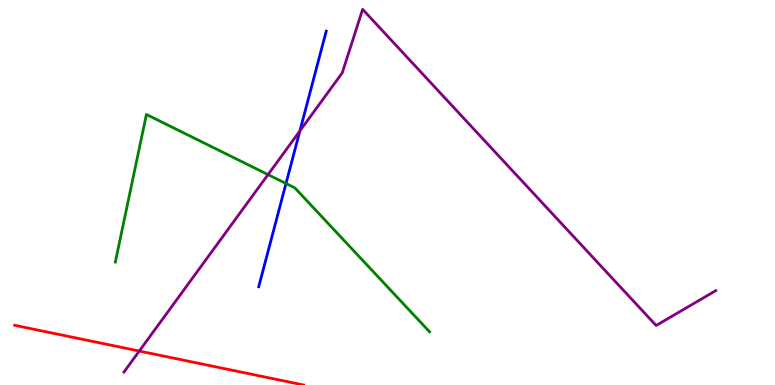[{'lines': ['blue', 'red'], 'intersections': []}, {'lines': ['green', 'red'], 'intersections': []}, {'lines': ['purple', 'red'], 'intersections': [{'x': 1.8, 'y': 0.882}]}, {'lines': ['blue', 'green'], 'intersections': [{'x': 3.69, 'y': 5.23}]}, {'lines': ['blue', 'purple'], 'intersections': [{'x': 3.87, 'y': 6.6}]}, {'lines': ['green', 'purple'], 'intersections': [{'x': 3.46, 'y': 5.46}]}]